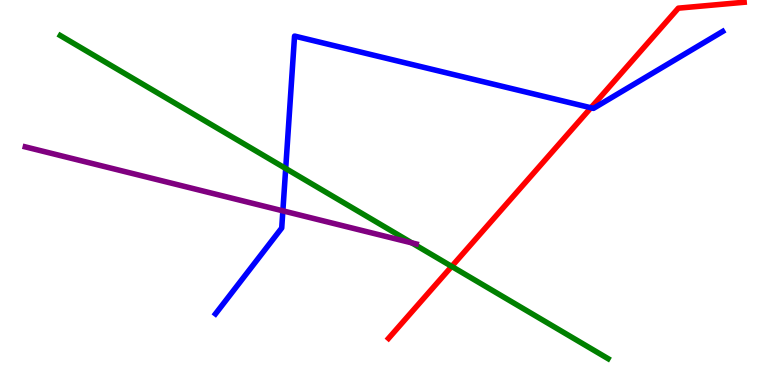[{'lines': ['blue', 'red'], 'intersections': [{'x': 7.62, 'y': 7.2}]}, {'lines': ['green', 'red'], 'intersections': [{'x': 5.83, 'y': 3.08}]}, {'lines': ['purple', 'red'], 'intersections': []}, {'lines': ['blue', 'green'], 'intersections': [{'x': 3.69, 'y': 5.62}]}, {'lines': ['blue', 'purple'], 'intersections': [{'x': 3.65, 'y': 4.52}]}, {'lines': ['green', 'purple'], 'intersections': [{'x': 5.31, 'y': 3.69}]}]